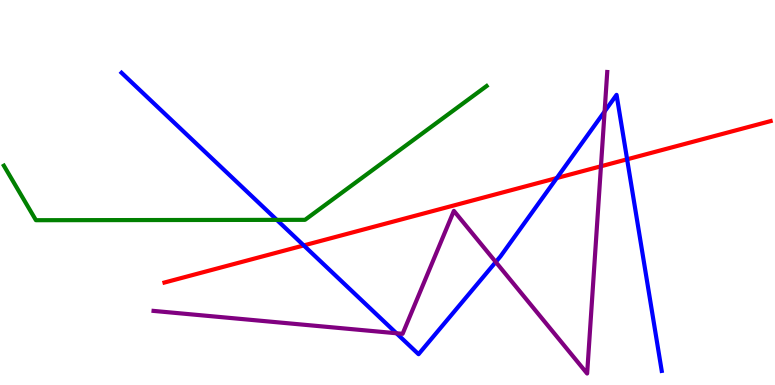[{'lines': ['blue', 'red'], 'intersections': [{'x': 3.92, 'y': 3.63}, {'x': 7.18, 'y': 5.38}, {'x': 8.09, 'y': 5.86}]}, {'lines': ['green', 'red'], 'intersections': []}, {'lines': ['purple', 'red'], 'intersections': [{'x': 7.75, 'y': 5.68}]}, {'lines': ['blue', 'green'], 'intersections': [{'x': 3.57, 'y': 4.29}]}, {'lines': ['blue', 'purple'], 'intersections': [{'x': 5.12, 'y': 1.34}, {'x': 6.4, 'y': 3.19}, {'x': 7.8, 'y': 7.1}]}, {'lines': ['green', 'purple'], 'intersections': []}]